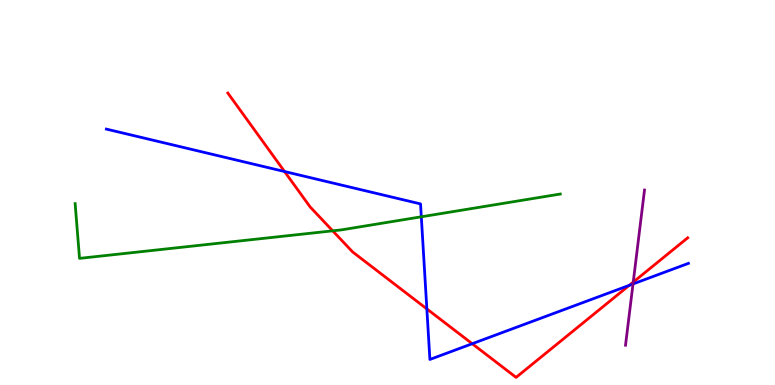[{'lines': ['blue', 'red'], 'intersections': [{'x': 3.67, 'y': 5.54}, {'x': 5.51, 'y': 1.98}, {'x': 6.09, 'y': 1.07}, {'x': 8.12, 'y': 2.59}]}, {'lines': ['green', 'red'], 'intersections': [{'x': 4.29, 'y': 4.0}]}, {'lines': ['purple', 'red'], 'intersections': [{'x': 8.17, 'y': 2.67}]}, {'lines': ['blue', 'green'], 'intersections': [{'x': 5.44, 'y': 4.37}]}, {'lines': ['blue', 'purple'], 'intersections': [{'x': 8.17, 'y': 2.62}]}, {'lines': ['green', 'purple'], 'intersections': []}]